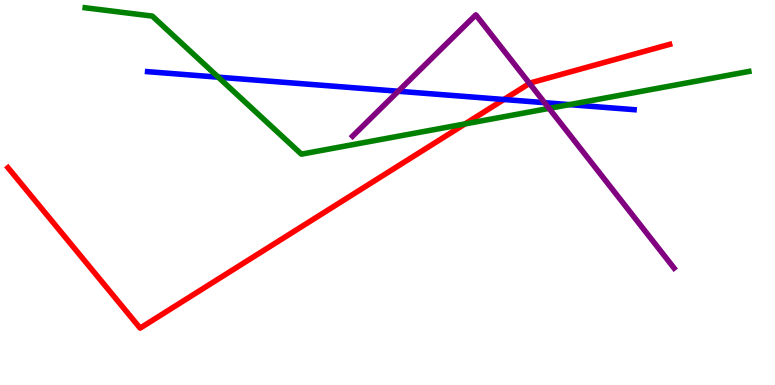[{'lines': ['blue', 'red'], 'intersections': [{'x': 6.5, 'y': 7.42}]}, {'lines': ['green', 'red'], 'intersections': [{'x': 6.0, 'y': 6.78}]}, {'lines': ['purple', 'red'], 'intersections': [{'x': 6.83, 'y': 7.83}]}, {'lines': ['blue', 'green'], 'intersections': [{'x': 2.82, 'y': 8.0}, {'x': 7.35, 'y': 7.28}]}, {'lines': ['blue', 'purple'], 'intersections': [{'x': 5.14, 'y': 7.63}, {'x': 7.03, 'y': 7.33}]}, {'lines': ['green', 'purple'], 'intersections': [{'x': 7.08, 'y': 7.18}]}]